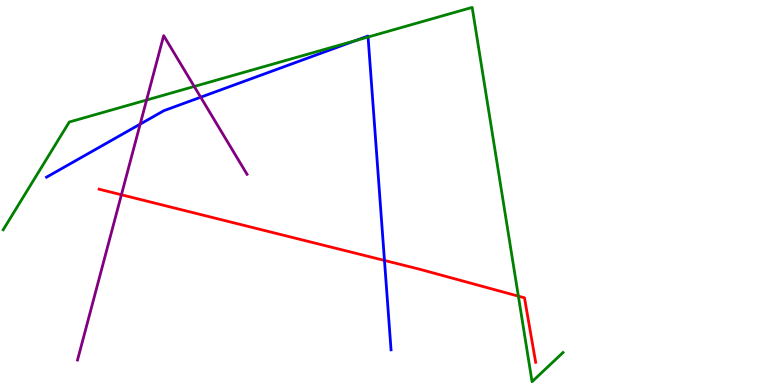[{'lines': ['blue', 'red'], 'intersections': [{'x': 4.96, 'y': 3.24}]}, {'lines': ['green', 'red'], 'intersections': [{'x': 6.69, 'y': 2.31}]}, {'lines': ['purple', 'red'], 'intersections': [{'x': 1.57, 'y': 4.94}]}, {'lines': ['blue', 'green'], 'intersections': [{'x': 4.59, 'y': 8.95}, {'x': 4.75, 'y': 9.04}]}, {'lines': ['blue', 'purple'], 'intersections': [{'x': 1.81, 'y': 6.78}, {'x': 2.59, 'y': 7.48}]}, {'lines': ['green', 'purple'], 'intersections': [{'x': 1.89, 'y': 7.4}, {'x': 2.51, 'y': 7.75}]}]